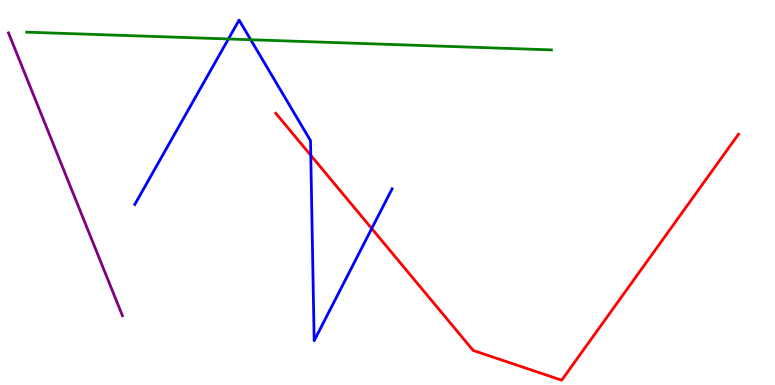[{'lines': ['blue', 'red'], 'intersections': [{'x': 4.01, 'y': 5.97}, {'x': 4.8, 'y': 4.06}]}, {'lines': ['green', 'red'], 'intersections': []}, {'lines': ['purple', 'red'], 'intersections': []}, {'lines': ['blue', 'green'], 'intersections': [{'x': 2.95, 'y': 8.99}, {'x': 3.24, 'y': 8.97}]}, {'lines': ['blue', 'purple'], 'intersections': []}, {'lines': ['green', 'purple'], 'intersections': []}]